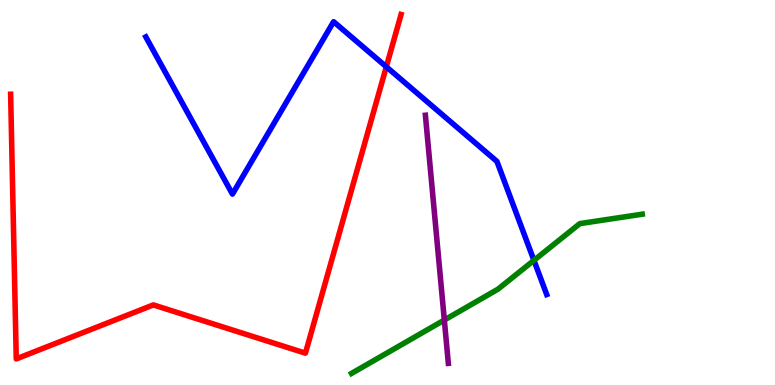[{'lines': ['blue', 'red'], 'intersections': [{'x': 4.98, 'y': 8.27}]}, {'lines': ['green', 'red'], 'intersections': []}, {'lines': ['purple', 'red'], 'intersections': []}, {'lines': ['blue', 'green'], 'intersections': [{'x': 6.89, 'y': 3.24}]}, {'lines': ['blue', 'purple'], 'intersections': []}, {'lines': ['green', 'purple'], 'intersections': [{'x': 5.73, 'y': 1.69}]}]